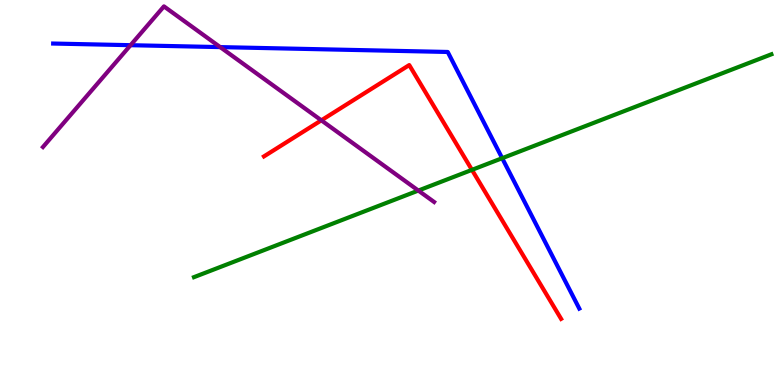[{'lines': ['blue', 'red'], 'intersections': []}, {'lines': ['green', 'red'], 'intersections': [{'x': 6.09, 'y': 5.59}]}, {'lines': ['purple', 'red'], 'intersections': [{'x': 4.15, 'y': 6.87}]}, {'lines': ['blue', 'green'], 'intersections': [{'x': 6.48, 'y': 5.89}]}, {'lines': ['blue', 'purple'], 'intersections': [{'x': 1.68, 'y': 8.83}, {'x': 2.84, 'y': 8.78}]}, {'lines': ['green', 'purple'], 'intersections': [{'x': 5.4, 'y': 5.05}]}]